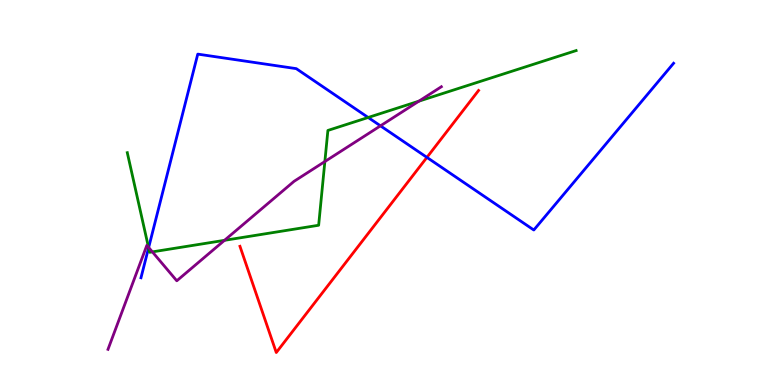[{'lines': ['blue', 'red'], 'intersections': [{'x': 5.51, 'y': 5.91}]}, {'lines': ['green', 'red'], 'intersections': []}, {'lines': ['purple', 'red'], 'intersections': []}, {'lines': ['blue', 'green'], 'intersections': [{'x': 1.92, 'y': 3.56}, {'x': 4.75, 'y': 6.95}]}, {'lines': ['blue', 'purple'], 'intersections': [{'x': 1.92, 'y': 3.57}, {'x': 4.91, 'y': 6.73}]}, {'lines': ['green', 'purple'], 'intersections': [{'x': 1.92, 'y': 3.58}, {'x': 1.97, 'y': 3.46}, {'x': 2.9, 'y': 3.76}, {'x': 4.19, 'y': 5.8}, {'x': 5.41, 'y': 7.37}]}]